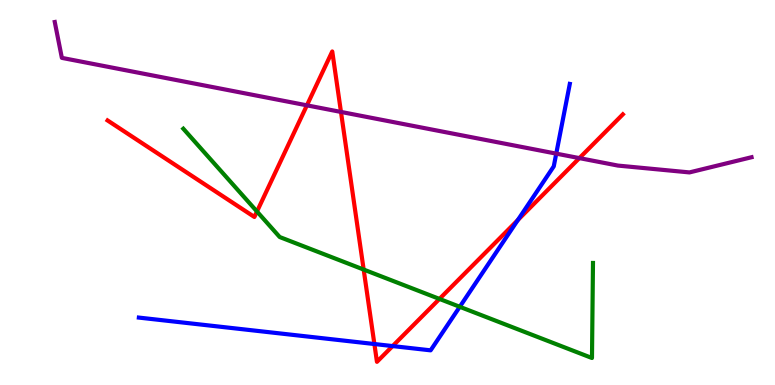[{'lines': ['blue', 'red'], 'intersections': [{'x': 4.83, 'y': 1.06}, {'x': 5.07, 'y': 1.01}, {'x': 6.68, 'y': 4.28}]}, {'lines': ['green', 'red'], 'intersections': [{'x': 3.32, 'y': 4.51}, {'x': 4.69, 'y': 3.0}, {'x': 5.67, 'y': 2.24}]}, {'lines': ['purple', 'red'], 'intersections': [{'x': 3.96, 'y': 7.26}, {'x': 4.4, 'y': 7.09}, {'x': 7.48, 'y': 5.89}]}, {'lines': ['blue', 'green'], 'intersections': [{'x': 5.93, 'y': 2.03}]}, {'lines': ['blue', 'purple'], 'intersections': [{'x': 7.18, 'y': 6.01}]}, {'lines': ['green', 'purple'], 'intersections': []}]